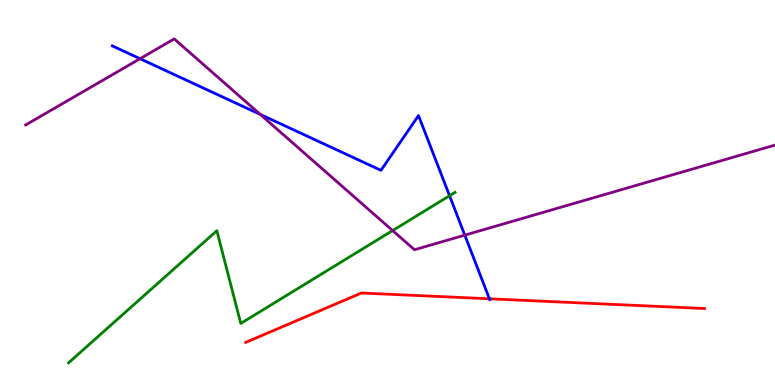[{'lines': ['blue', 'red'], 'intersections': [{'x': 6.32, 'y': 2.24}]}, {'lines': ['green', 'red'], 'intersections': []}, {'lines': ['purple', 'red'], 'intersections': []}, {'lines': ['blue', 'green'], 'intersections': [{'x': 5.8, 'y': 4.92}]}, {'lines': ['blue', 'purple'], 'intersections': [{'x': 1.81, 'y': 8.47}, {'x': 3.36, 'y': 7.03}, {'x': 6.0, 'y': 3.89}]}, {'lines': ['green', 'purple'], 'intersections': [{'x': 5.07, 'y': 4.01}]}]